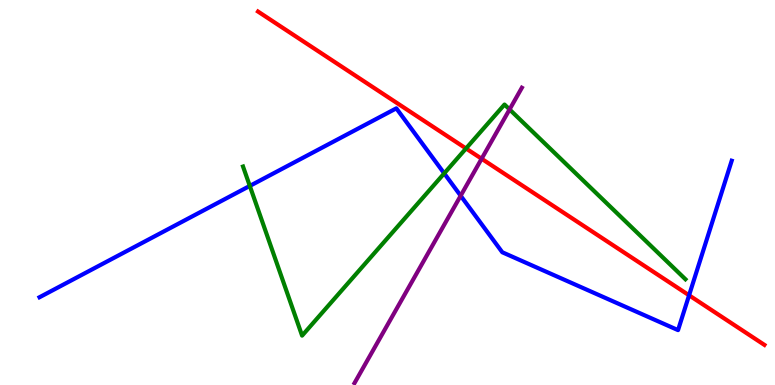[{'lines': ['blue', 'red'], 'intersections': [{'x': 8.89, 'y': 2.33}]}, {'lines': ['green', 'red'], 'intersections': [{'x': 6.01, 'y': 6.14}]}, {'lines': ['purple', 'red'], 'intersections': [{'x': 6.21, 'y': 5.88}]}, {'lines': ['blue', 'green'], 'intersections': [{'x': 3.22, 'y': 5.17}, {'x': 5.73, 'y': 5.5}]}, {'lines': ['blue', 'purple'], 'intersections': [{'x': 5.94, 'y': 4.92}]}, {'lines': ['green', 'purple'], 'intersections': [{'x': 6.58, 'y': 7.16}]}]